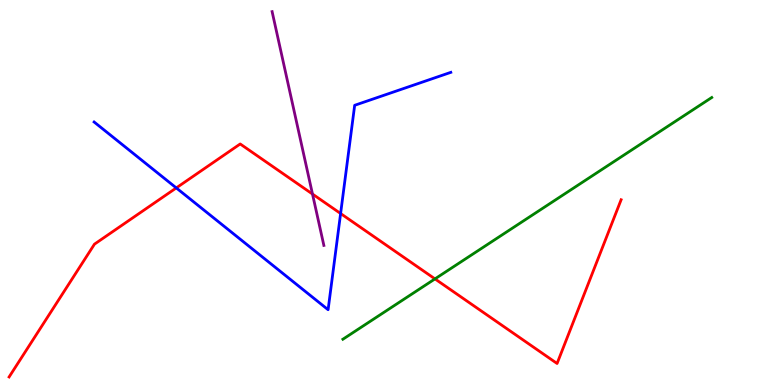[{'lines': ['blue', 'red'], 'intersections': [{'x': 2.27, 'y': 5.12}, {'x': 4.39, 'y': 4.45}]}, {'lines': ['green', 'red'], 'intersections': [{'x': 5.61, 'y': 2.76}]}, {'lines': ['purple', 'red'], 'intersections': [{'x': 4.03, 'y': 4.96}]}, {'lines': ['blue', 'green'], 'intersections': []}, {'lines': ['blue', 'purple'], 'intersections': []}, {'lines': ['green', 'purple'], 'intersections': []}]